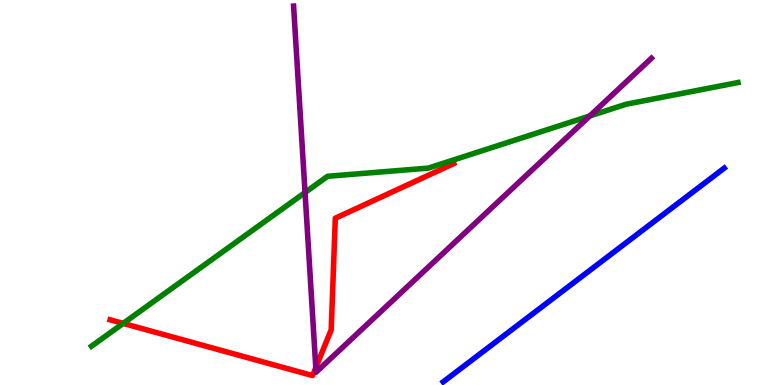[{'lines': ['blue', 'red'], 'intersections': []}, {'lines': ['green', 'red'], 'intersections': [{'x': 1.59, 'y': 1.6}]}, {'lines': ['purple', 'red'], 'intersections': [{'x': 4.07, 'y': 0.451}]}, {'lines': ['blue', 'green'], 'intersections': []}, {'lines': ['blue', 'purple'], 'intersections': []}, {'lines': ['green', 'purple'], 'intersections': [{'x': 3.94, 'y': 5.0}, {'x': 7.61, 'y': 6.99}]}]